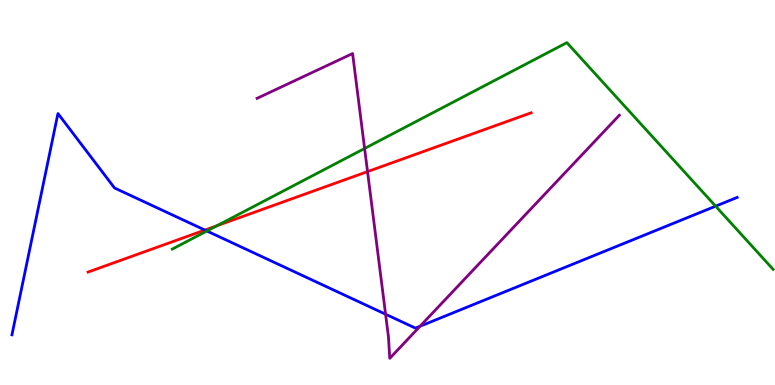[{'lines': ['blue', 'red'], 'intersections': [{'x': 2.64, 'y': 4.02}]}, {'lines': ['green', 'red'], 'intersections': [{'x': 2.8, 'y': 4.14}]}, {'lines': ['purple', 'red'], 'intersections': [{'x': 4.74, 'y': 5.54}]}, {'lines': ['blue', 'green'], 'intersections': [{'x': 2.67, 'y': 4.0}, {'x': 9.23, 'y': 4.64}]}, {'lines': ['blue', 'purple'], 'intersections': [{'x': 4.98, 'y': 1.84}, {'x': 5.42, 'y': 1.53}]}, {'lines': ['green', 'purple'], 'intersections': [{'x': 4.7, 'y': 6.14}]}]